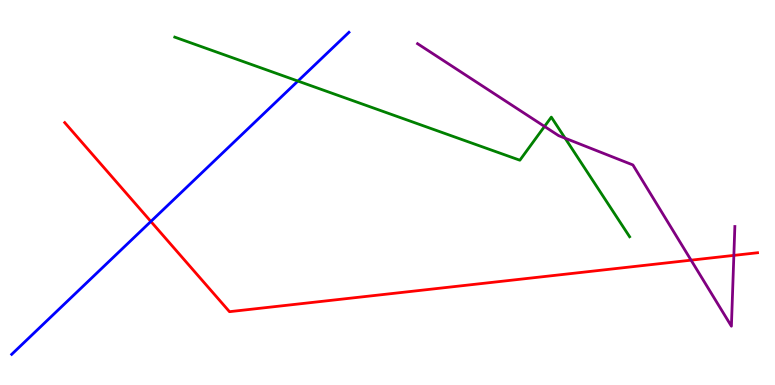[{'lines': ['blue', 'red'], 'intersections': [{'x': 1.95, 'y': 4.25}]}, {'lines': ['green', 'red'], 'intersections': []}, {'lines': ['purple', 'red'], 'intersections': [{'x': 8.92, 'y': 3.24}, {'x': 9.47, 'y': 3.37}]}, {'lines': ['blue', 'green'], 'intersections': [{'x': 3.84, 'y': 7.89}]}, {'lines': ['blue', 'purple'], 'intersections': []}, {'lines': ['green', 'purple'], 'intersections': [{'x': 7.03, 'y': 6.72}, {'x': 7.29, 'y': 6.41}]}]